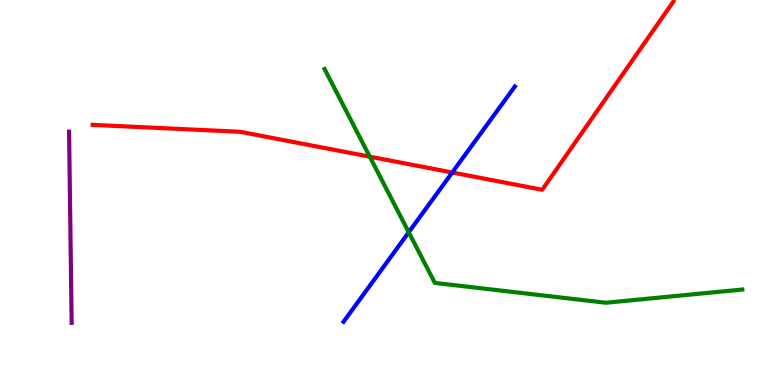[{'lines': ['blue', 'red'], 'intersections': [{'x': 5.84, 'y': 5.52}]}, {'lines': ['green', 'red'], 'intersections': [{'x': 4.77, 'y': 5.93}]}, {'lines': ['purple', 'red'], 'intersections': []}, {'lines': ['blue', 'green'], 'intersections': [{'x': 5.27, 'y': 3.97}]}, {'lines': ['blue', 'purple'], 'intersections': []}, {'lines': ['green', 'purple'], 'intersections': []}]